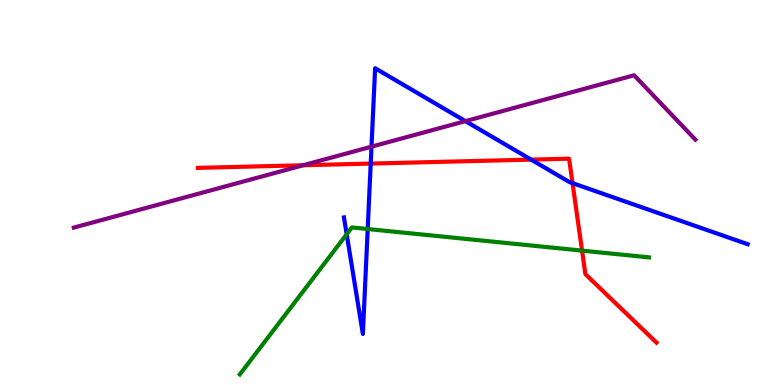[{'lines': ['blue', 'red'], 'intersections': [{'x': 4.78, 'y': 5.75}, {'x': 6.85, 'y': 5.85}, {'x': 7.39, 'y': 5.24}]}, {'lines': ['green', 'red'], 'intersections': [{'x': 7.51, 'y': 3.49}]}, {'lines': ['purple', 'red'], 'intersections': [{'x': 3.91, 'y': 5.71}]}, {'lines': ['blue', 'green'], 'intersections': [{'x': 4.47, 'y': 3.92}, {'x': 4.74, 'y': 4.05}]}, {'lines': ['blue', 'purple'], 'intersections': [{'x': 4.79, 'y': 6.19}, {'x': 6.01, 'y': 6.85}]}, {'lines': ['green', 'purple'], 'intersections': []}]